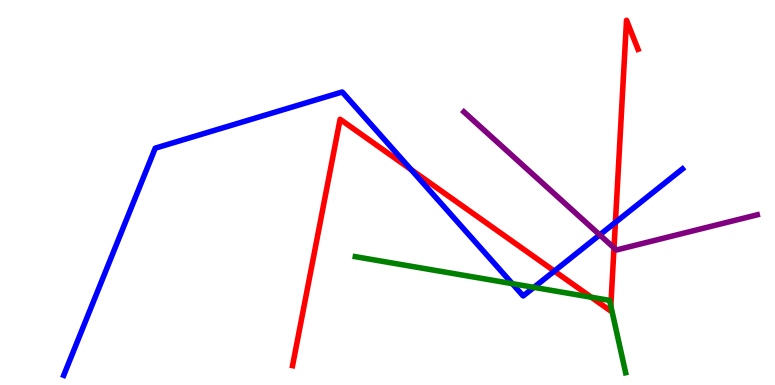[{'lines': ['blue', 'red'], 'intersections': [{'x': 5.3, 'y': 5.6}, {'x': 7.15, 'y': 2.96}, {'x': 7.94, 'y': 4.22}]}, {'lines': ['green', 'red'], 'intersections': [{'x': 7.63, 'y': 2.28}, {'x': 7.88, 'y': 2.05}]}, {'lines': ['purple', 'red'], 'intersections': [{'x': 7.92, 'y': 3.56}]}, {'lines': ['blue', 'green'], 'intersections': [{'x': 6.61, 'y': 2.63}, {'x': 6.89, 'y': 2.54}]}, {'lines': ['blue', 'purple'], 'intersections': [{'x': 7.74, 'y': 3.9}]}, {'lines': ['green', 'purple'], 'intersections': []}]